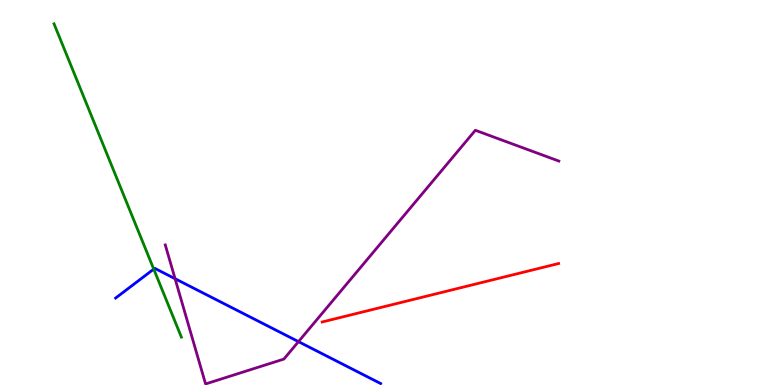[{'lines': ['blue', 'red'], 'intersections': []}, {'lines': ['green', 'red'], 'intersections': []}, {'lines': ['purple', 'red'], 'intersections': []}, {'lines': ['blue', 'green'], 'intersections': [{'x': 1.98, 'y': 3.01}]}, {'lines': ['blue', 'purple'], 'intersections': [{'x': 2.26, 'y': 2.76}, {'x': 3.85, 'y': 1.13}]}, {'lines': ['green', 'purple'], 'intersections': []}]